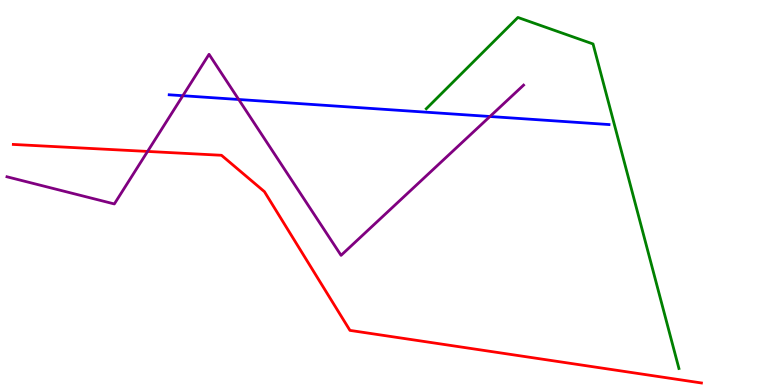[{'lines': ['blue', 'red'], 'intersections': []}, {'lines': ['green', 'red'], 'intersections': []}, {'lines': ['purple', 'red'], 'intersections': [{'x': 1.9, 'y': 6.07}]}, {'lines': ['blue', 'green'], 'intersections': []}, {'lines': ['blue', 'purple'], 'intersections': [{'x': 2.36, 'y': 7.51}, {'x': 3.08, 'y': 7.42}, {'x': 6.32, 'y': 6.97}]}, {'lines': ['green', 'purple'], 'intersections': []}]